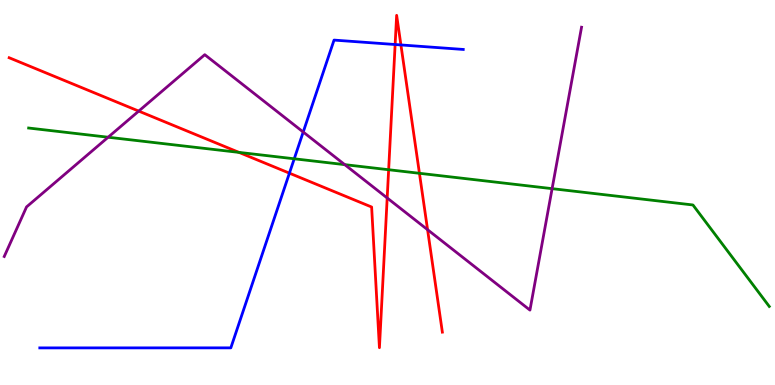[{'lines': ['blue', 'red'], 'intersections': [{'x': 3.73, 'y': 5.5}, {'x': 5.1, 'y': 8.84}, {'x': 5.17, 'y': 8.83}]}, {'lines': ['green', 'red'], 'intersections': [{'x': 3.08, 'y': 6.04}, {'x': 5.01, 'y': 5.59}, {'x': 5.41, 'y': 5.5}]}, {'lines': ['purple', 'red'], 'intersections': [{'x': 1.79, 'y': 7.11}, {'x': 5.0, 'y': 4.86}, {'x': 5.52, 'y': 4.03}]}, {'lines': ['blue', 'green'], 'intersections': [{'x': 3.8, 'y': 5.88}]}, {'lines': ['blue', 'purple'], 'intersections': [{'x': 3.91, 'y': 6.57}]}, {'lines': ['green', 'purple'], 'intersections': [{'x': 1.4, 'y': 6.44}, {'x': 4.45, 'y': 5.72}, {'x': 7.12, 'y': 5.1}]}]